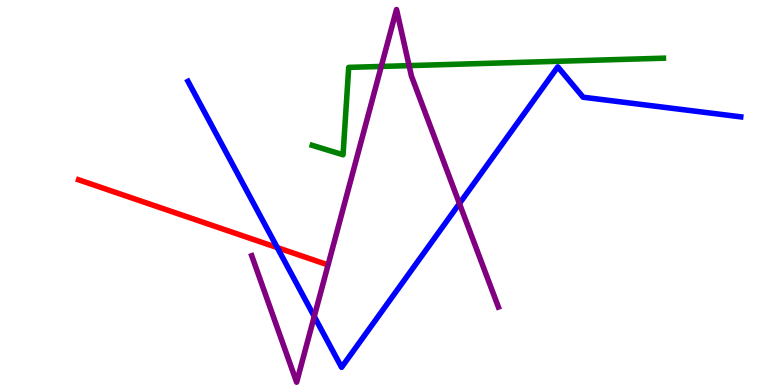[{'lines': ['blue', 'red'], 'intersections': [{'x': 3.58, 'y': 3.57}]}, {'lines': ['green', 'red'], 'intersections': []}, {'lines': ['purple', 'red'], 'intersections': []}, {'lines': ['blue', 'green'], 'intersections': []}, {'lines': ['blue', 'purple'], 'intersections': [{'x': 4.05, 'y': 1.78}, {'x': 5.93, 'y': 4.71}]}, {'lines': ['green', 'purple'], 'intersections': [{'x': 4.92, 'y': 8.27}, {'x': 5.28, 'y': 8.3}]}]